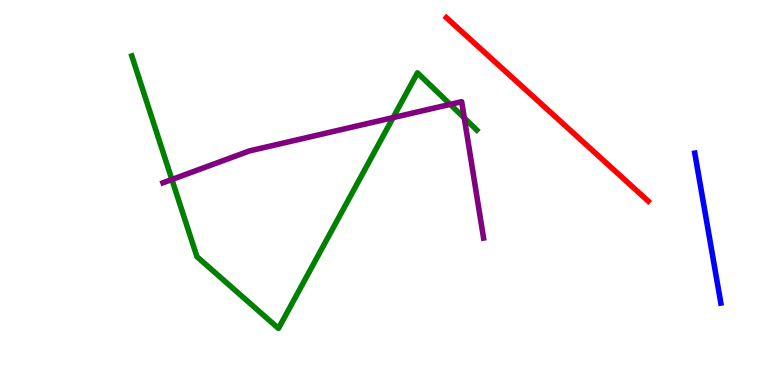[{'lines': ['blue', 'red'], 'intersections': []}, {'lines': ['green', 'red'], 'intersections': []}, {'lines': ['purple', 'red'], 'intersections': []}, {'lines': ['blue', 'green'], 'intersections': []}, {'lines': ['blue', 'purple'], 'intersections': []}, {'lines': ['green', 'purple'], 'intersections': [{'x': 2.22, 'y': 5.34}, {'x': 5.07, 'y': 6.95}, {'x': 5.81, 'y': 7.29}, {'x': 5.99, 'y': 6.94}]}]